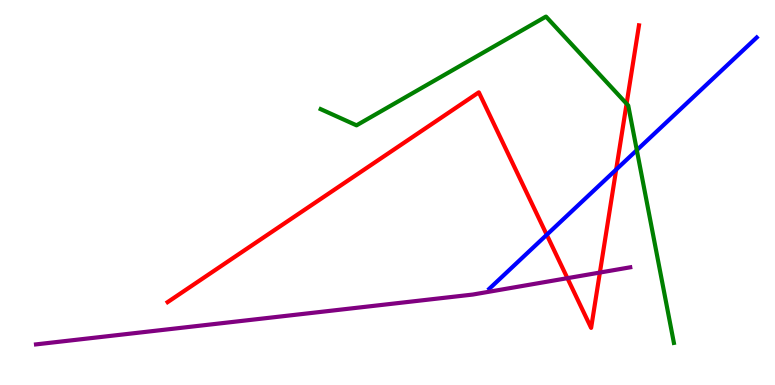[{'lines': ['blue', 'red'], 'intersections': [{'x': 7.05, 'y': 3.9}, {'x': 7.95, 'y': 5.6}]}, {'lines': ['green', 'red'], 'intersections': [{'x': 8.09, 'y': 7.31}]}, {'lines': ['purple', 'red'], 'intersections': [{'x': 7.32, 'y': 2.77}, {'x': 7.74, 'y': 2.92}]}, {'lines': ['blue', 'green'], 'intersections': [{'x': 8.22, 'y': 6.1}]}, {'lines': ['blue', 'purple'], 'intersections': []}, {'lines': ['green', 'purple'], 'intersections': []}]